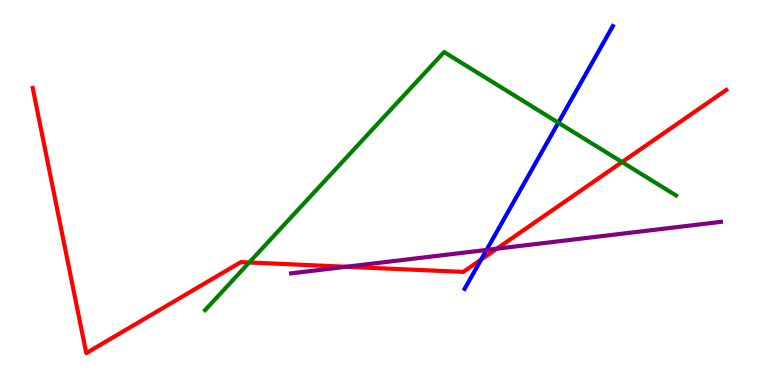[{'lines': ['blue', 'red'], 'intersections': [{'x': 6.21, 'y': 3.26}]}, {'lines': ['green', 'red'], 'intersections': [{'x': 3.22, 'y': 3.18}, {'x': 8.03, 'y': 5.79}]}, {'lines': ['purple', 'red'], 'intersections': [{'x': 4.47, 'y': 3.07}, {'x': 6.41, 'y': 3.54}]}, {'lines': ['blue', 'green'], 'intersections': [{'x': 7.2, 'y': 6.81}]}, {'lines': ['blue', 'purple'], 'intersections': [{'x': 6.28, 'y': 3.51}]}, {'lines': ['green', 'purple'], 'intersections': []}]